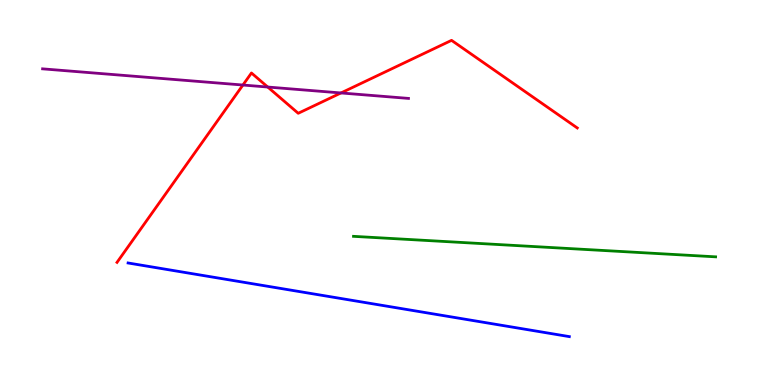[{'lines': ['blue', 'red'], 'intersections': []}, {'lines': ['green', 'red'], 'intersections': []}, {'lines': ['purple', 'red'], 'intersections': [{'x': 3.13, 'y': 7.79}, {'x': 3.45, 'y': 7.74}, {'x': 4.4, 'y': 7.59}]}, {'lines': ['blue', 'green'], 'intersections': []}, {'lines': ['blue', 'purple'], 'intersections': []}, {'lines': ['green', 'purple'], 'intersections': []}]